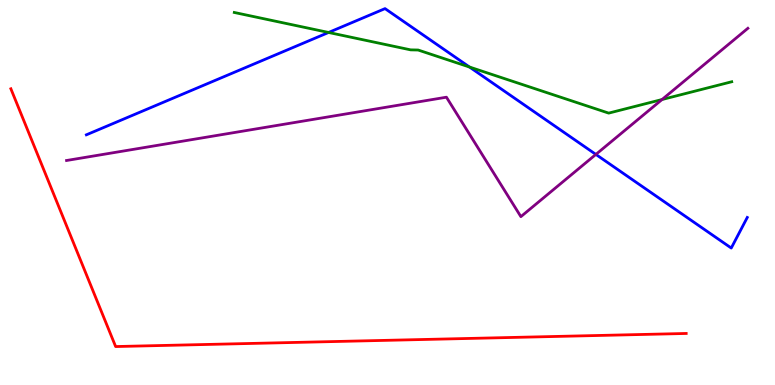[{'lines': ['blue', 'red'], 'intersections': []}, {'lines': ['green', 'red'], 'intersections': []}, {'lines': ['purple', 'red'], 'intersections': []}, {'lines': ['blue', 'green'], 'intersections': [{'x': 4.24, 'y': 9.16}, {'x': 6.06, 'y': 8.26}]}, {'lines': ['blue', 'purple'], 'intersections': [{'x': 7.69, 'y': 5.99}]}, {'lines': ['green', 'purple'], 'intersections': [{'x': 8.54, 'y': 7.42}]}]